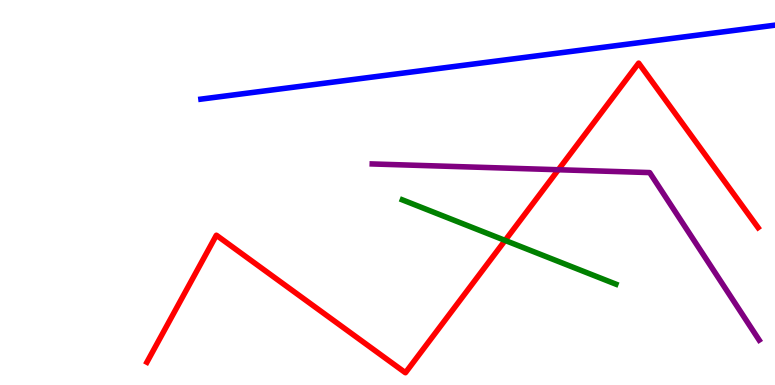[{'lines': ['blue', 'red'], 'intersections': []}, {'lines': ['green', 'red'], 'intersections': [{'x': 6.52, 'y': 3.76}]}, {'lines': ['purple', 'red'], 'intersections': [{'x': 7.2, 'y': 5.59}]}, {'lines': ['blue', 'green'], 'intersections': []}, {'lines': ['blue', 'purple'], 'intersections': []}, {'lines': ['green', 'purple'], 'intersections': []}]